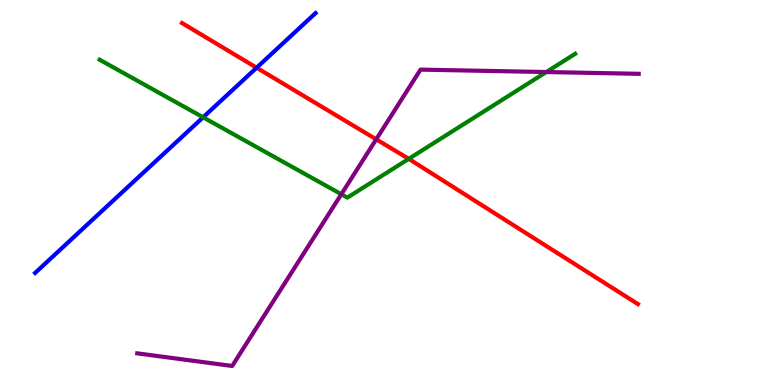[{'lines': ['blue', 'red'], 'intersections': [{'x': 3.31, 'y': 8.24}]}, {'lines': ['green', 'red'], 'intersections': [{'x': 5.27, 'y': 5.87}]}, {'lines': ['purple', 'red'], 'intersections': [{'x': 4.85, 'y': 6.38}]}, {'lines': ['blue', 'green'], 'intersections': [{'x': 2.62, 'y': 6.95}]}, {'lines': ['blue', 'purple'], 'intersections': []}, {'lines': ['green', 'purple'], 'intersections': [{'x': 4.4, 'y': 4.95}, {'x': 7.05, 'y': 8.13}]}]